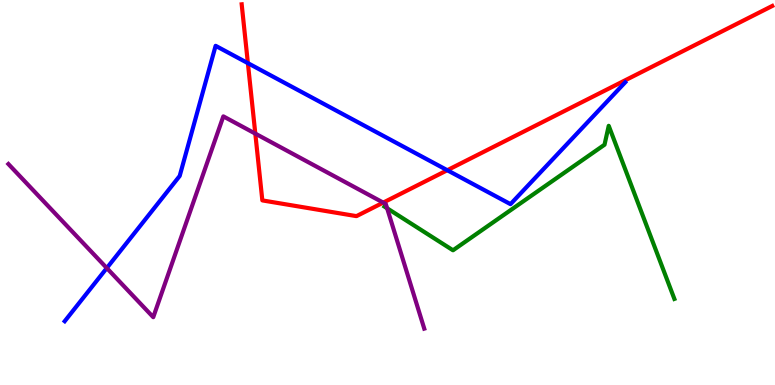[{'lines': ['blue', 'red'], 'intersections': [{'x': 3.2, 'y': 8.36}, {'x': 5.77, 'y': 5.58}]}, {'lines': ['green', 'red'], 'intersections': []}, {'lines': ['purple', 'red'], 'intersections': [{'x': 3.29, 'y': 6.53}, {'x': 4.94, 'y': 4.74}]}, {'lines': ['blue', 'green'], 'intersections': []}, {'lines': ['blue', 'purple'], 'intersections': [{'x': 1.38, 'y': 3.04}]}, {'lines': ['green', 'purple'], 'intersections': [{'x': 5.0, 'y': 4.59}]}]